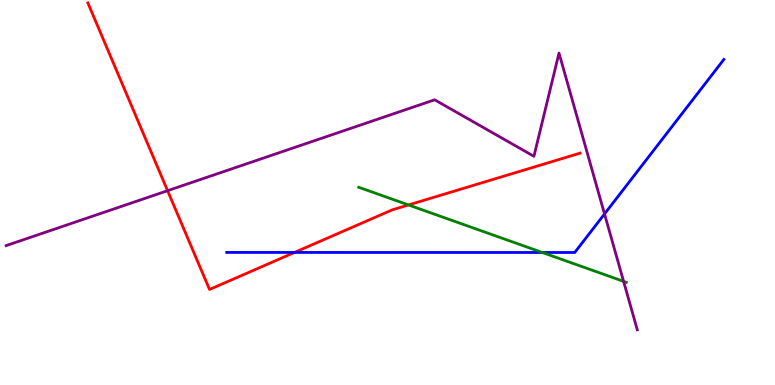[{'lines': ['blue', 'red'], 'intersections': [{'x': 3.8, 'y': 3.44}]}, {'lines': ['green', 'red'], 'intersections': [{'x': 5.27, 'y': 4.68}]}, {'lines': ['purple', 'red'], 'intersections': [{'x': 2.16, 'y': 5.05}]}, {'lines': ['blue', 'green'], 'intersections': [{'x': 7.0, 'y': 3.44}]}, {'lines': ['blue', 'purple'], 'intersections': [{'x': 7.8, 'y': 4.44}]}, {'lines': ['green', 'purple'], 'intersections': [{'x': 8.05, 'y': 2.69}]}]